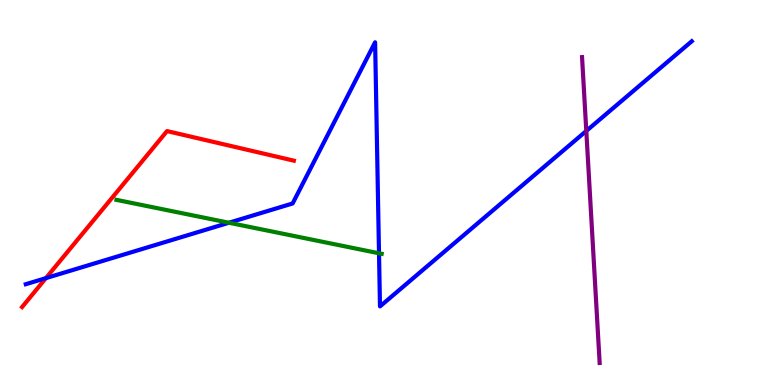[{'lines': ['blue', 'red'], 'intersections': [{'x': 0.592, 'y': 2.78}]}, {'lines': ['green', 'red'], 'intersections': []}, {'lines': ['purple', 'red'], 'intersections': []}, {'lines': ['blue', 'green'], 'intersections': [{'x': 2.95, 'y': 4.21}, {'x': 4.89, 'y': 3.42}]}, {'lines': ['blue', 'purple'], 'intersections': [{'x': 7.57, 'y': 6.6}]}, {'lines': ['green', 'purple'], 'intersections': []}]